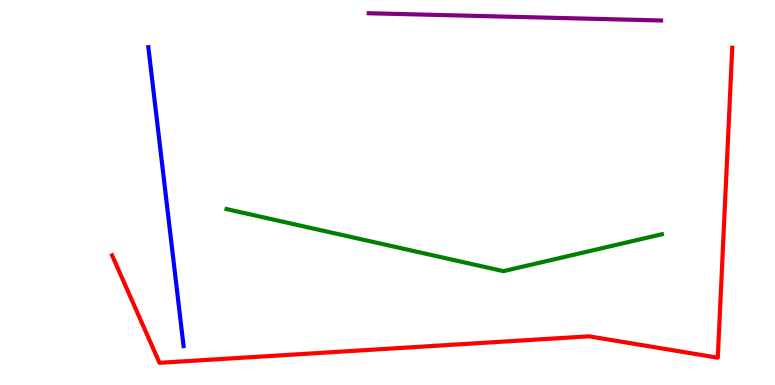[{'lines': ['blue', 'red'], 'intersections': []}, {'lines': ['green', 'red'], 'intersections': []}, {'lines': ['purple', 'red'], 'intersections': []}, {'lines': ['blue', 'green'], 'intersections': []}, {'lines': ['blue', 'purple'], 'intersections': []}, {'lines': ['green', 'purple'], 'intersections': []}]